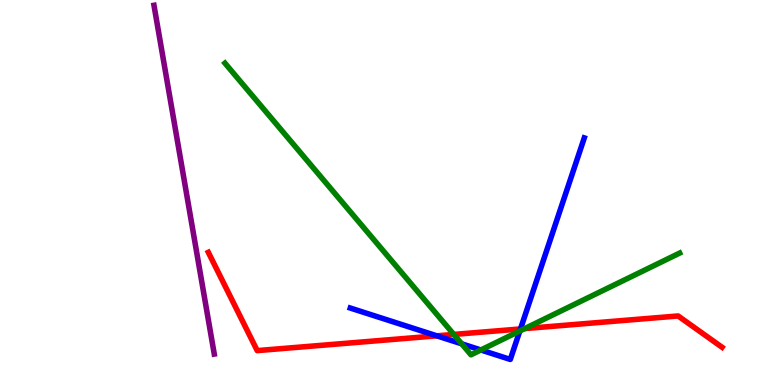[{'lines': ['blue', 'red'], 'intersections': [{'x': 5.64, 'y': 1.28}, {'x': 6.72, 'y': 1.46}]}, {'lines': ['green', 'red'], 'intersections': [{'x': 5.86, 'y': 1.31}, {'x': 6.77, 'y': 1.47}]}, {'lines': ['purple', 'red'], 'intersections': []}, {'lines': ['blue', 'green'], 'intersections': [{'x': 5.96, 'y': 1.07}, {'x': 6.2, 'y': 0.91}, {'x': 6.71, 'y': 1.4}]}, {'lines': ['blue', 'purple'], 'intersections': []}, {'lines': ['green', 'purple'], 'intersections': []}]